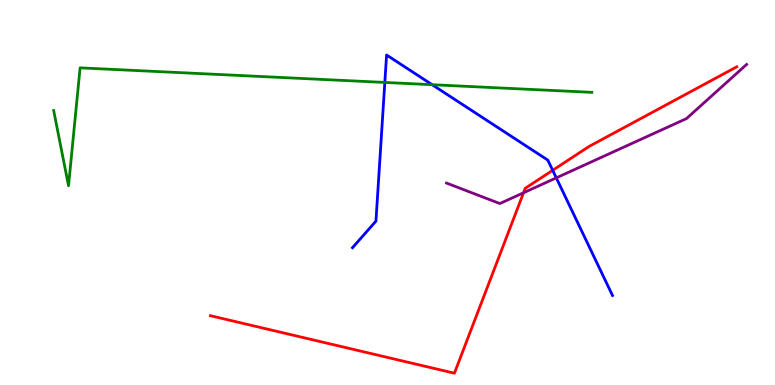[{'lines': ['blue', 'red'], 'intersections': [{'x': 7.13, 'y': 5.58}]}, {'lines': ['green', 'red'], 'intersections': []}, {'lines': ['purple', 'red'], 'intersections': [{'x': 6.76, 'y': 4.99}]}, {'lines': ['blue', 'green'], 'intersections': [{'x': 4.97, 'y': 7.86}, {'x': 5.58, 'y': 7.8}]}, {'lines': ['blue', 'purple'], 'intersections': [{'x': 7.18, 'y': 5.38}]}, {'lines': ['green', 'purple'], 'intersections': []}]